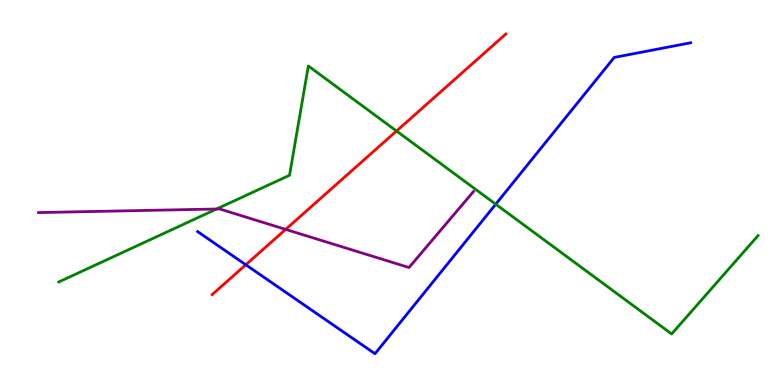[{'lines': ['blue', 'red'], 'intersections': [{'x': 3.17, 'y': 3.12}]}, {'lines': ['green', 'red'], 'intersections': [{'x': 5.12, 'y': 6.6}]}, {'lines': ['purple', 'red'], 'intersections': [{'x': 3.69, 'y': 4.04}]}, {'lines': ['blue', 'green'], 'intersections': [{'x': 6.4, 'y': 4.7}]}, {'lines': ['blue', 'purple'], 'intersections': []}, {'lines': ['green', 'purple'], 'intersections': [{'x': 2.79, 'y': 4.57}]}]